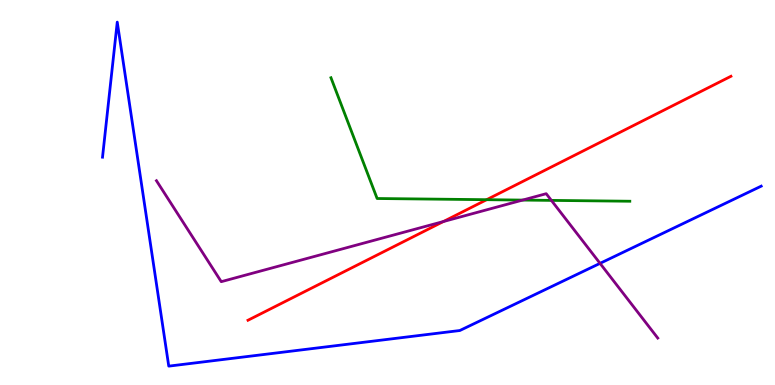[{'lines': ['blue', 'red'], 'intersections': []}, {'lines': ['green', 'red'], 'intersections': [{'x': 6.28, 'y': 4.81}]}, {'lines': ['purple', 'red'], 'intersections': [{'x': 5.72, 'y': 4.25}]}, {'lines': ['blue', 'green'], 'intersections': []}, {'lines': ['blue', 'purple'], 'intersections': [{'x': 7.74, 'y': 3.16}]}, {'lines': ['green', 'purple'], 'intersections': [{'x': 6.74, 'y': 4.8}, {'x': 7.11, 'y': 4.8}]}]